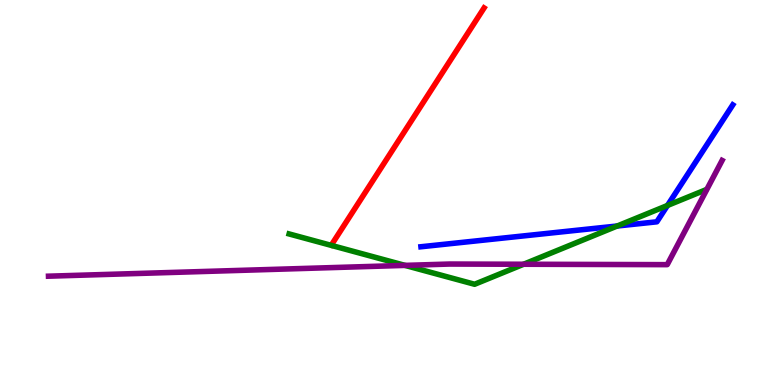[{'lines': ['blue', 'red'], 'intersections': []}, {'lines': ['green', 'red'], 'intersections': []}, {'lines': ['purple', 'red'], 'intersections': []}, {'lines': ['blue', 'green'], 'intersections': [{'x': 7.96, 'y': 4.13}, {'x': 8.61, 'y': 4.66}]}, {'lines': ['blue', 'purple'], 'intersections': []}, {'lines': ['green', 'purple'], 'intersections': [{'x': 5.23, 'y': 3.11}, {'x': 6.76, 'y': 3.14}]}]